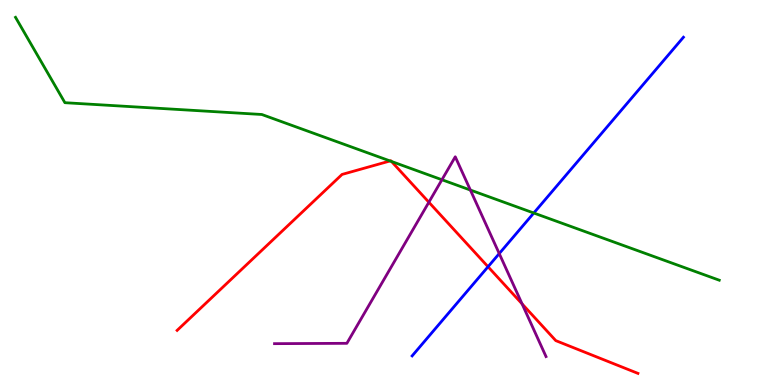[{'lines': ['blue', 'red'], 'intersections': [{'x': 6.3, 'y': 3.07}]}, {'lines': ['green', 'red'], 'intersections': [{'x': 5.03, 'y': 5.82}, {'x': 5.05, 'y': 5.81}]}, {'lines': ['purple', 'red'], 'intersections': [{'x': 5.53, 'y': 4.75}, {'x': 6.74, 'y': 2.11}]}, {'lines': ['blue', 'green'], 'intersections': [{'x': 6.89, 'y': 4.47}]}, {'lines': ['blue', 'purple'], 'intersections': [{'x': 6.44, 'y': 3.41}]}, {'lines': ['green', 'purple'], 'intersections': [{'x': 5.7, 'y': 5.33}, {'x': 6.07, 'y': 5.06}]}]